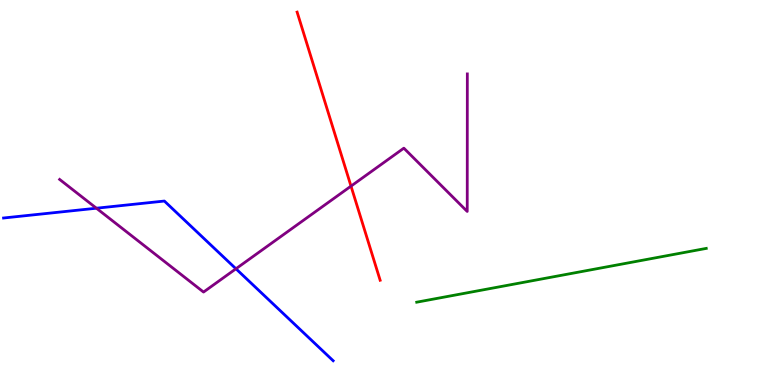[{'lines': ['blue', 'red'], 'intersections': []}, {'lines': ['green', 'red'], 'intersections': []}, {'lines': ['purple', 'red'], 'intersections': [{'x': 4.53, 'y': 5.17}]}, {'lines': ['blue', 'green'], 'intersections': []}, {'lines': ['blue', 'purple'], 'intersections': [{'x': 1.24, 'y': 4.59}, {'x': 3.04, 'y': 3.02}]}, {'lines': ['green', 'purple'], 'intersections': []}]